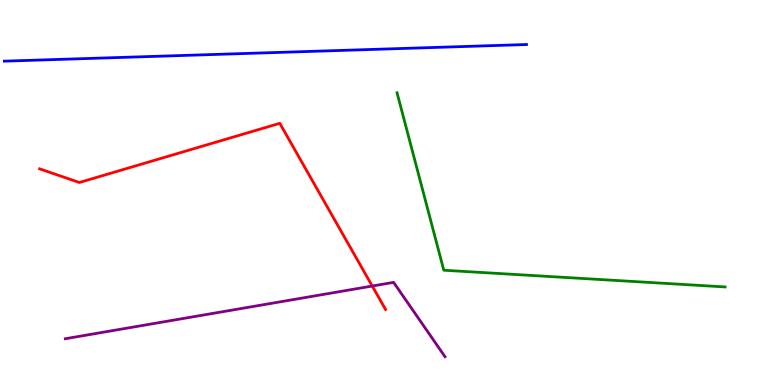[{'lines': ['blue', 'red'], 'intersections': []}, {'lines': ['green', 'red'], 'intersections': []}, {'lines': ['purple', 'red'], 'intersections': [{'x': 4.8, 'y': 2.57}]}, {'lines': ['blue', 'green'], 'intersections': []}, {'lines': ['blue', 'purple'], 'intersections': []}, {'lines': ['green', 'purple'], 'intersections': []}]